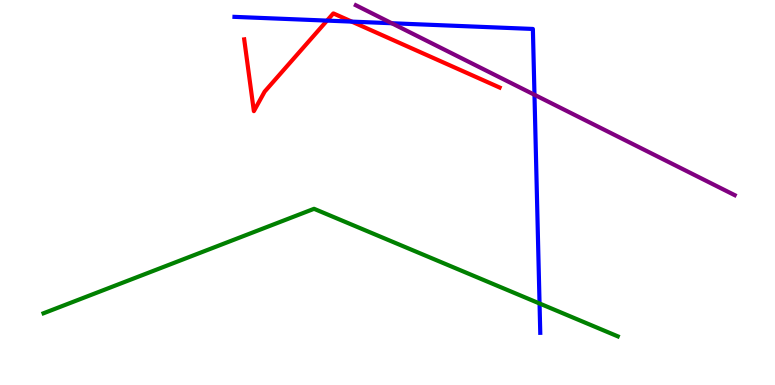[{'lines': ['blue', 'red'], 'intersections': [{'x': 4.22, 'y': 9.46}, {'x': 4.54, 'y': 9.44}]}, {'lines': ['green', 'red'], 'intersections': []}, {'lines': ['purple', 'red'], 'intersections': []}, {'lines': ['blue', 'green'], 'intersections': [{'x': 6.96, 'y': 2.12}]}, {'lines': ['blue', 'purple'], 'intersections': [{'x': 5.05, 'y': 9.4}, {'x': 6.9, 'y': 7.54}]}, {'lines': ['green', 'purple'], 'intersections': []}]